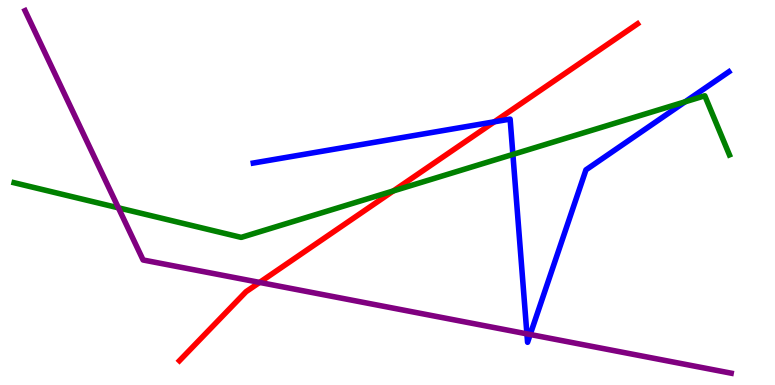[{'lines': ['blue', 'red'], 'intersections': [{'x': 6.38, 'y': 6.84}]}, {'lines': ['green', 'red'], 'intersections': [{'x': 5.08, 'y': 5.04}]}, {'lines': ['purple', 'red'], 'intersections': [{'x': 3.35, 'y': 2.66}]}, {'lines': ['blue', 'green'], 'intersections': [{'x': 6.62, 'y': 5.99}, {'x': 8.84, 'y': 7.36}]}, {'lines': ['blue', 'purple'], 'intersections': [{'x': 6.8, 'y': 1.33}, {'x': 6.84, 'y': 1.31}]}, {'lines': ['green', 'purple'], 'intersections': [{'x': 1.53, 'y': 4.6}]}]